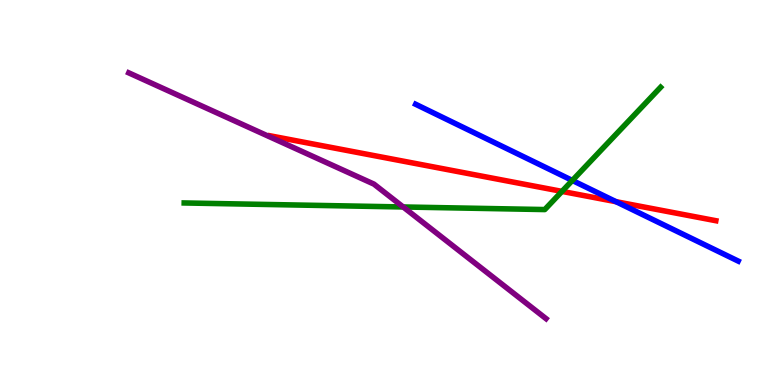[{'lines': ['blue', 'red'], 'intersections': [{'x': 7.95, 'y': 4.76}]}, {'lines': ['green', 'red'], 'intersections': [{'x': 7.25, 'y': 5.03}]}, {'lines': ['purple', 'red'], 'intersections': []}, {'lines': ['blue', 'green'], 'intersections': [{'x': 7.39, 'y': 5.31}]}, {'lines': ['blue', 'purple'], 'intersections': []}, {'lines': ['green', 'purple'], 'intersections': [{'x': 5.2, 'y': 4.62}]}]